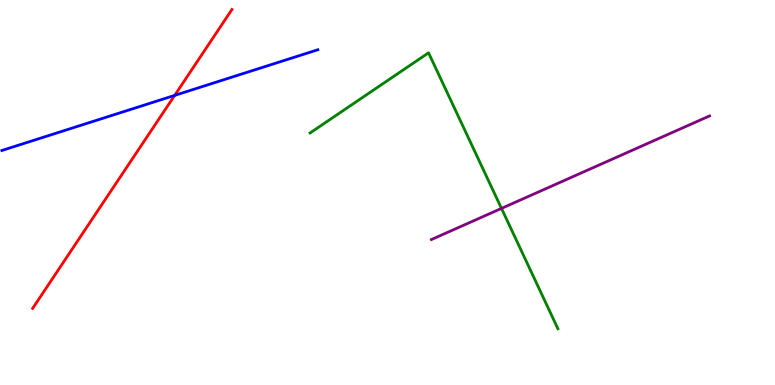[{'lines': ['blue', 'red'], 'intersections': [{'x': 2.25, 'y': 7.52}]}, {'lines': ['green', 'red'], 'intersections': []}, {'lines': ['purple', 'red'], 'intersections': []}, {'lines': ['blue', 'green'], 'intersections': []}, {'lines': ['blue', 'purple'], 'intersections': []}, {'lines': ['green', 'purple'], 'intersections': [{'x': 6.47, 'y': 4.59}]}]